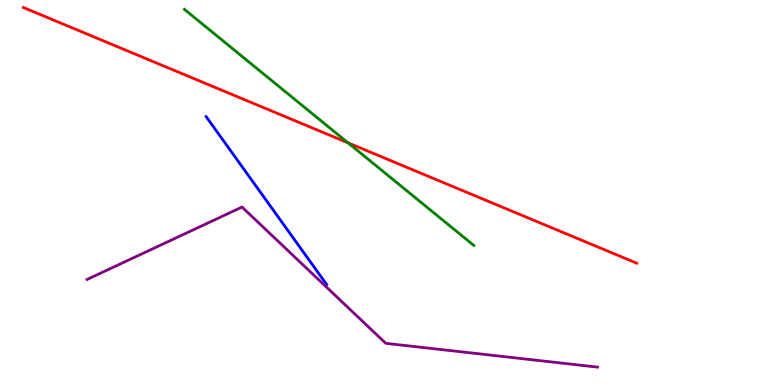[{'lines': ['blue', 'red'], 'intersections': []}, {'lines': ['green', 'red'], 'intersections': [{'x': 4.49, 'y': 6.29}]}, {'lines': ['purple', 'red'], 'intersections': []}, {'lines': ['blue', 'green'], 'intersections': []}, {'lines': ['blue', 'purple'], 'intersections': []}, {'lines': ['green', 'purple'], 'intersections': []}]